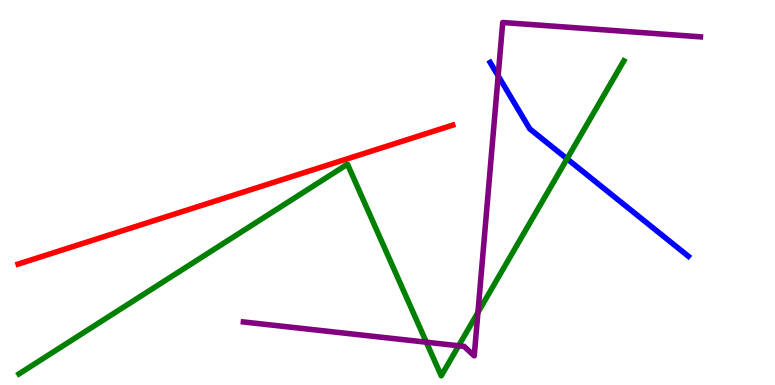[{'lines': ['blue', 'red'], 'intersections': []}, {'lines': ['green', 'red'], 'intersections': []}, {'lines': ['purple', 'red'], 'intersections': []}, {'lines': ['blue', 'green'], 'intersections': [{'x': 7.32, 'y': 5.88}]}, {'lines': ['blue', 'purple'], 'intersections': [{'x': 6.43, 'y': 8.03}]}, {'lines': ['green', 'purple'], 'intersections': [{'x': 5.5, 'y': 1.11}, {'x': 5.92, 'y': 1.02}, {'x': 6.17, 'y': 1.88}]}]